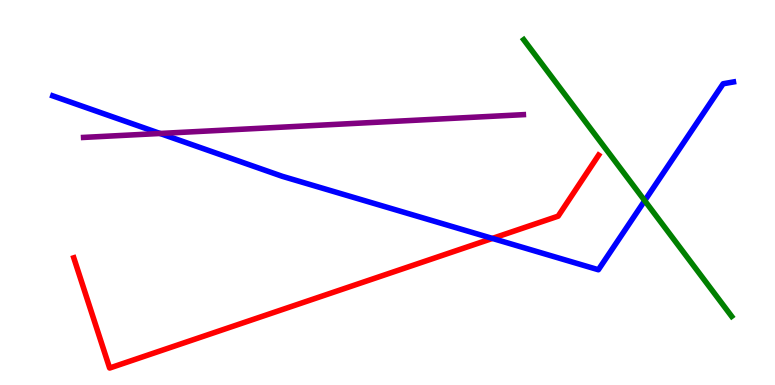[{'lines': ['blue', 'red'], 'intersections': [{'x': 6.35, 'y': 3.81}]}, {'lines': ['green', 'red'], 'intersections': []}, {'lines': ['purple', 'red'], 'intersections': []}, {'lines': ['blue', 'green'], 'intersections': [{'x': 8.32, 'y': 4.79}]}, {'lines': ['blue', 'purple'], 'intersections': [{'x': 2.07, 'y': 6.53}]}, {'lines': ['green', 'purple'], 'intersections': []}]